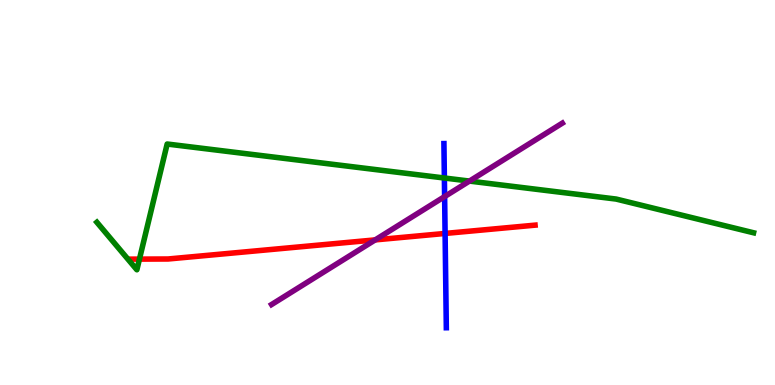[{'lines': ['blue', 'red'], 'intersections': [{'x': 5.74, 'y': 3.94}]}, {'lines': ['green', 'red'], 'intersections': [{'x': 1.8, 'y': 3.27}]}, {'lines': ['purple', 'red'], 'intersections': [{'x': 4.84, 'y': 3.77}]}, {'lines': ['blue', 'green'], 'intersections': [{'x': 5.73, 'y': 5.38}]}, {'lines': ['blue', 'purple'], 'intersections': [{'x': 5.74, 'y': 4.89}]}, {'lines': ['green', 'purple'], 'intersections': [{'x': 6.06, 'y': 5.3}]}]